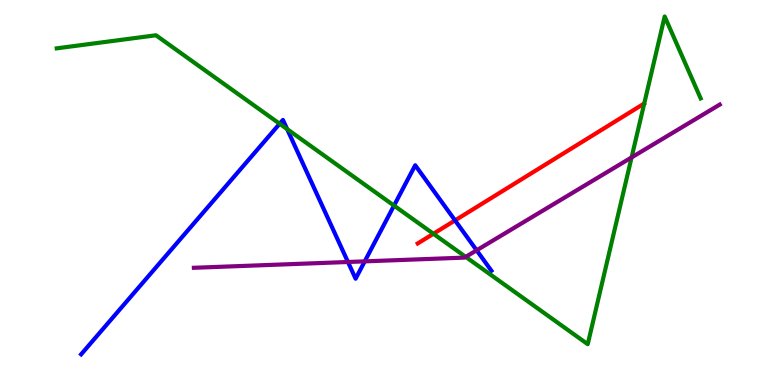[{'lines': ['blue', 'red'], 'intersections': [{'x': 5.87, 'y': 4.28}]}, {'lines': ['green', 'red'], 'intersections': [{'x': 5.59, 'y': 3.93}]}, {'lines': ['purple', 'red'], 'intersections': []}, {'lines': ['blue', 'green'], 'intersections': [{'x': 3.61, 'y': 6.79}, {'x': 3.71, 'y': 6.65}, {'x': 5.08, 'y': 4.66}]}, {'lines': ['blue', 'purple'], 'intersections': [{'x': 4.49, 'y': 3.2}, {'x': 4.71, 'y': 3.21}, {'x': 6.15, 'y': 3.5}]}, {'lines': ['green', 'purple'], 'intersections': [{'x': 6.01, 'y': 3.33}, {'x': 8.15, 'y': 5.91}]}]